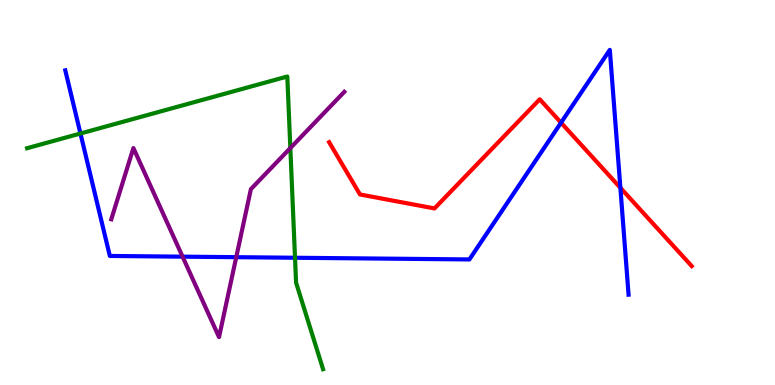[{'lines': ['blue', 'red'], 'intersections': [{'x': 7.24, 'y': 6.81}, {'x': 8.0, 'y': 5.12}]}, {'lines': ['green', 'red'], 'intersections': []}, {'lines': ['purple', 'red'], 'intersections': []}, {'lines': ['blue', 'green'], 'intersections': [{'x': 1.04, 'y': 6.53}, {'x': 3.81, 'y': 3.31}]}, {'lines': ['blue', 'purple'], 'intersections': [{'x': 2.36, 'y': 3.33}, {'x': 3.05, 'y': 3.32}]}, {'lines': ['green', 'purple'], 'intersections': [{'x': 3.75, 'y': 6.15}]}]